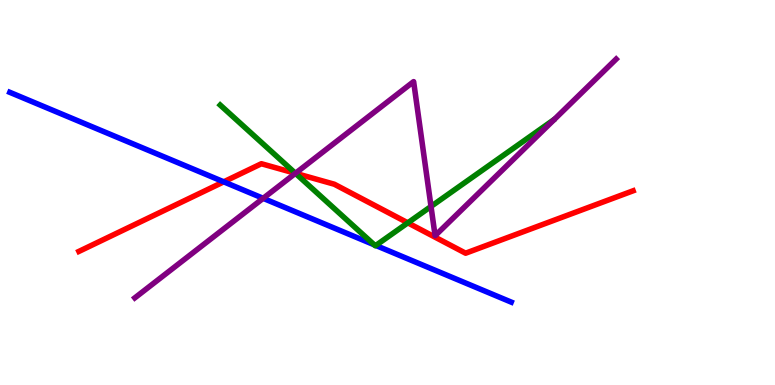[{'lines': ['blue', 'red'], 'intersections': [{'x': 2.89, 'y': 5.28}]}, {'lines': ['green', 'red'], 'intersections': [{'x': 3.81, 'y': 5.5}, {'x': 5.26, 'y': 4.21}]}, {'lines': ['purple', 'red'], 'intersections': [{'x': 3.81, 'y': 5.5}]}, {'lines': ['blue', 'green'], 'intersections': [{'x': 4.83, 'y': 3.64}, {'x': 4.85, 'y': 3.62}]}, {'lines': ['blue', 'purple'], 'intersections': [{'x': 3.4, 'y': 4.85}]}, {'lines': ['green', 'purple'], 'intersections': [{'x': 3.81, 'y': 5.5}, {'x': 5.56, 'y': 4.64}]}]